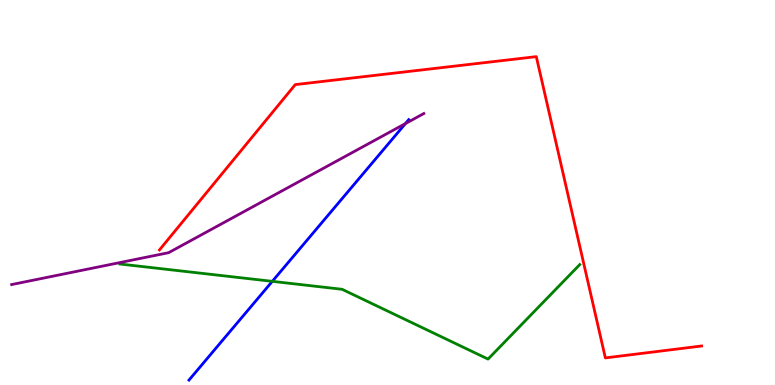[{'lines': ['blue', 'red'], 'intersections': []}, {'lines': ['green', 'red'], 'intersections': []}, {'lines': ['purple', 'red'], 'intersections': []}, {'lines': ['blue', 'green'], 'intersections': [{'x': 3.51, 'y': 2.69}]}, {'lines': ['blue', 'purple'], 'intersections': [{'x': 5.23, 'y': 6.79}]}, {'lines': ['green', 'purple'], 'intersections': []}]